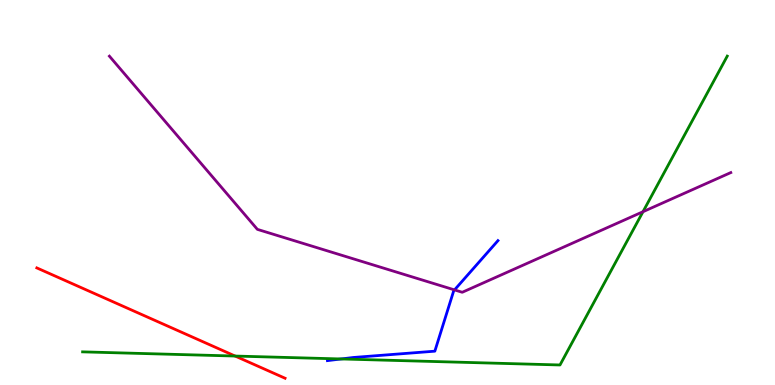[{'lines': ['blue', 'red'], 'intersections': []}, {'lines': ['green', 'red'], 'intersections': [{'x': 3.03, 'y': 0.752}]}, {'lines': ['purple', 'red'], 'intersections': []}, {'lines': ['blue', 'green'], 'intersections': [{'x': 4.4, 'y': 0.676}]}, {'lines': ['blue', 'purple'], 'intersections': [{'x': 5.86, 'y': 2.47}]}, {'lines': ['green', 'purple'], 'intersections': [{'x': 8.3, 'y': 4.5}]}]